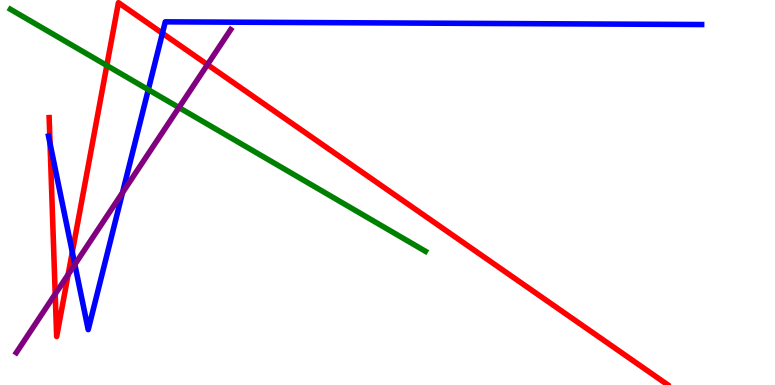[{'lines': ['blue', 'red'], 'intersections': [{'x': 0.646, 'y': 6.27}, {'x': 0.933, 'y': 3.45}, {'x': 2.1, 'y': 9.14}]}, {'lines': ['green', 'red'], 'intersections': [{'x': 1.38, 'y': 8.3}]}, {'lines': ['purple', 'red'], 'intersections': [{'x': 0.712, 'y': 2.36}, {'x': 0.879, 'y': 2.87}, {'x': 2.68, 'y': 8.32}]}, {'lines': ['blue', 'green'], 'intersections': [{'x': 1.91, 'y': 7.67}]}, {'lines': ['blue', 'purple'], 'intersections': [{'x': 0.966, 'y': 3.13}, {'x': 1.58, 'y': 5.0}]}, {'lines': ['green', 'purple'], 'intersections': [{'x': 2.31, 'y': 7.21}]}]